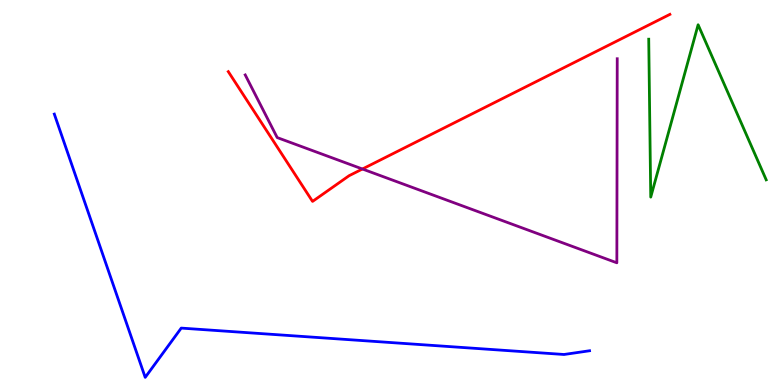[{'lines': ['blue', 'red'], 'intersections': []}, {'lines': ['green', 'red'], 'intersections': []}, {'lines': ['purple', 'red'], 'intersections': [{'x': 4.68, 'y': 5.61}]}, {'lines': ['blue', 'green'], 'intersections': []}, {'lines': ['blue', 'purple'], 'intersections': []}, {'lines': ['green', 'purple'], 'intersections': []}]